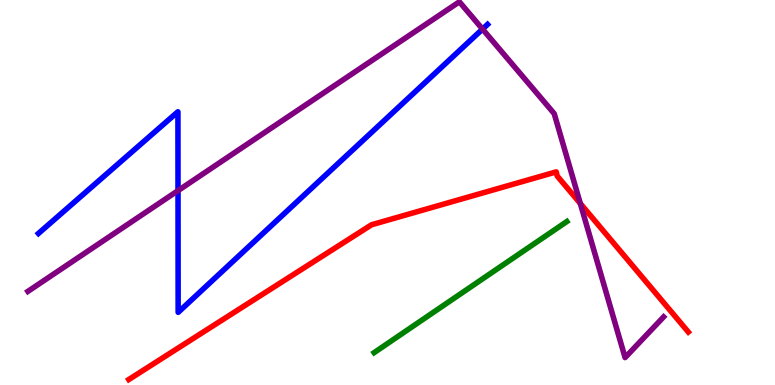[{'lines': ['blue', 'red'], 'intersections': []}, {'lines': ['green', 'red'], 'intersections': []}, {'lines': ['purple', 'red'], 'intersections': [{'x': 7.49, 'y': 4.71}]}, {'lines': ['blue', 'green'], 'intersections': []}, {'lines': ['blue', 'purple'], 'intersections': [{'x': 2.3, 'y': 5.05}, {'x': 6.23, 'y': 9.24}]}, {'lines': ['green', 'purple'], 'intersections': []}]